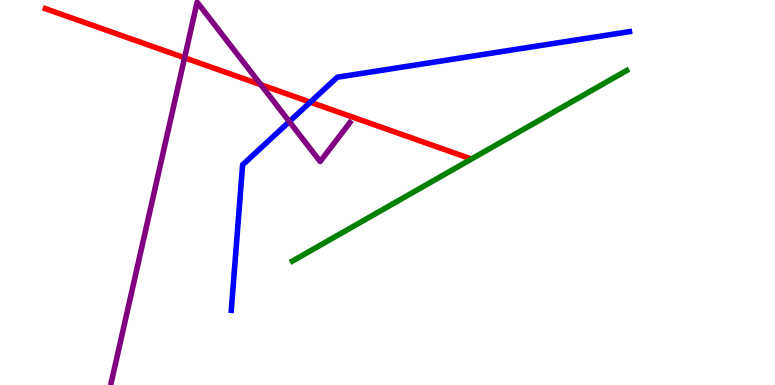[{'lines': ['blue', 'red'], 'intersections': [{'x': 4.0, 'y': 7.35}]}, {'lines': ['green', 'red'], 'intersections': []}, {'lines': ['purple', 'red'], 'intersections': [{'x': 2.38, 'y': 8.5}, {'x': 3.37, 'y': 7.8}]}, {'lines': ['blue', 'green'], 'intersections': []}, {'lines': ['blue', 'purple'], 'intersections': [{'x': 3.73, 'y': 6.84}]}, {'lines': ['green', 'purple'], 'intersections': []}]